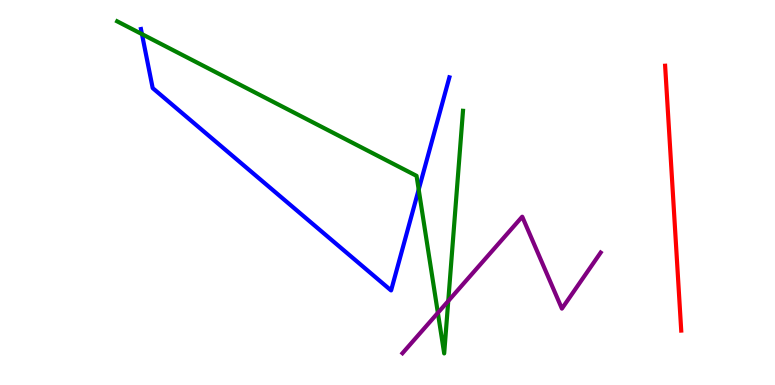[{'lines': ['blue', 'red'], 'intersections': []}, {'lines': ['green', 'red'], 'intersections': []}, {'lines': ['purple', 'red'], 'intersections': []}, {'lines': ['blue', 'green'], 'intersections': [{'x': 1.83, 'y': 9.11}, {'x': 5.4, 'y': 5.08}]}, {'lines': ['blue', 'purple'], 'intersections': []}, {'lines': ['green', 'purple'], 'intersections': [{'x': 5.65, 'y': 1.87}, {'x': 5.78, 'y': 2.18}]}]